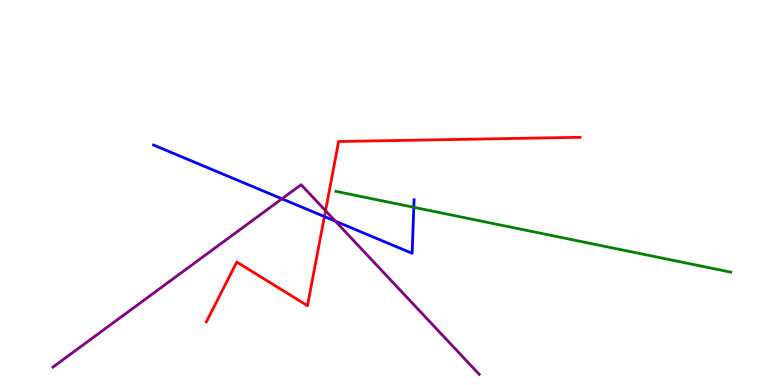[{'lines': ['blue', 'red'], 'intersections': [{'x': 4.19, 'y': 4.37}]}, {'lines': ['green', 'red'], 'intersections': []}, {'lines': ['purple', 'red'], 'intersections': [{'x': 4.2, 'y': 4.53}]}, {'lines': ['blue', 'green'], 'intersections': [{'x': 5.34, 'y': 4.62}]}, {'lines': ['blue', 'purple'], 'intersections': [{'x': 3.64, 'y': 4.84}, {'x': 4.33, 'y': 4.26}]}, {'lines': ['green', 'purple'], 'intersections': []}]